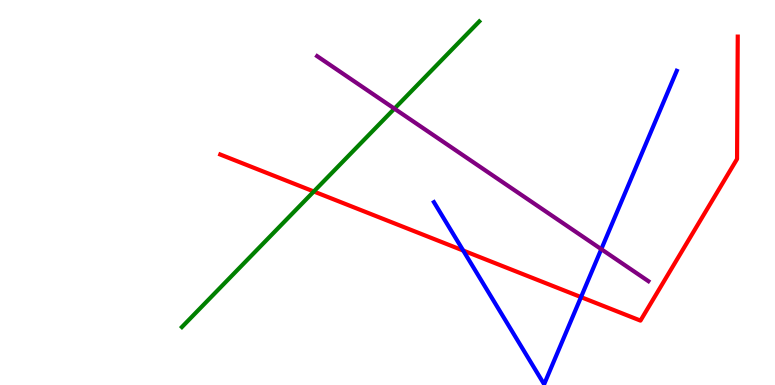[{'lines': ['blue', 'red'], 'intersections': [{'x': 5.98, 'y': 3.49}, {'x': 7.5, 'y': 2.28}]}, {'lines': ['green', 'red'], 'intersections': [{'x': 4.05, 'y': 5.03}]}, {'lines': ['purple', 'red'], 'intersections': []}, {'lines': ['blue', 'green'], 'intersections': []}, {'lines': ['blue', 'purple'], 'intersections': [{'x': 7.76, 'y': 3.53}]}, {'lines': ['green', 'purple'], 'intersections': [{'x': 5.09, 'y': 7.18}]}]